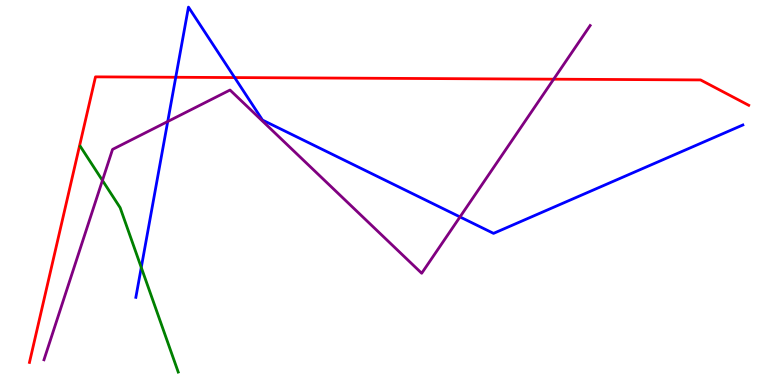[{'lines': ['blue', 'red'], 'intersections': [{'x': 2.27, 'y': 7.99}, {'x': 3.03, 'y': 7.99}]}, {'lines': ['green', 'red'], 'intersections': []}, {'lines': ['purple', 'red'], 'intersections': [{'x': 7.14, 'y': 7.94}]}, {'lines': ['blue', 'green'], 'intersections': [{'x': 1.82, 'y': 3.05}]}, {'lines': ['blue', 'purple'], 'intersections': [{'x': 2.16, 'y': 6.84}, {'x': 5.94, 'y': 4.37}]}, {'lines': ['green', 'purple'], 'intersections': [{'x': 1.32, 'y': 5.31}]}]